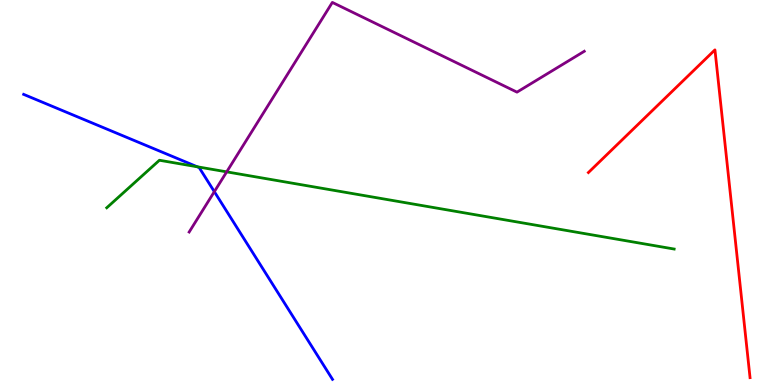[{'lines': ['blue', 'red'], 'intersections': []}, {'lines': ['green', 'red'], 'intersections': []}, {'lines': ['purple', 'red'], 'intersections': []}, {'lines': ['blue', 'green'], 'intersections': [{'x': 2.55, 'y': 5.67}]}, {'lines': ['blue', 'purple'], 'intersections': [{'x': 2.77, 'y': 5.02}]}, {'lines': ['green', 'purple'], 'intersections': [{'x': 2.93, 'y': 5.54}]}]